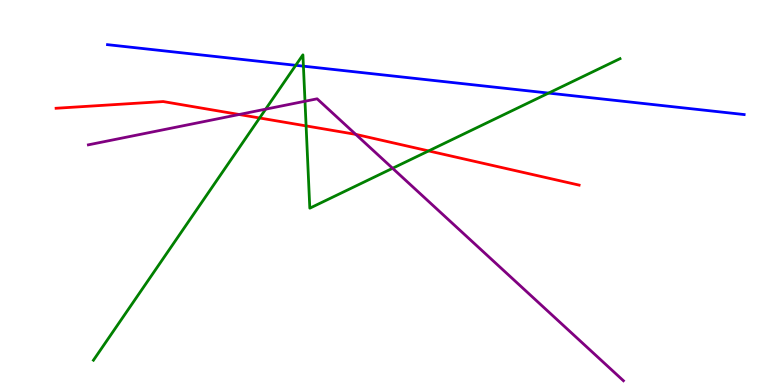[{'lines': ['blue', 'red'], 'intersections': []}, {'lines': ['green', 'red'], 'intersections': [{'x': 3.35, 'y': 6.94}, {'x': 3.95, 'y': 6.73}, {'x': 5.53, 'y': 6.08}]}, {'lines': ['purple', 'red'], 'intersections': [{'x': 3.09, 'y': 7.03}, {'x': 4.59, 'y': 6.51}]}, {'lines': ['blue', 'green'], 'intersections': [{'x': 3.82, 'y': 8.3}, {'x': 3.92, 'y': 8.28}, {'x': 7.08, 'y': 7.58}]}, {'lines': ['blue', 'purple'], 'intersections': []}, {'lines': ['green', 'purple'], 'intersections': [{'x': 3.43, 'y': 7.16}, {'x': 3.94, 'y': 7.37}, {'x': 5.07, 'y': 5.63}]}]